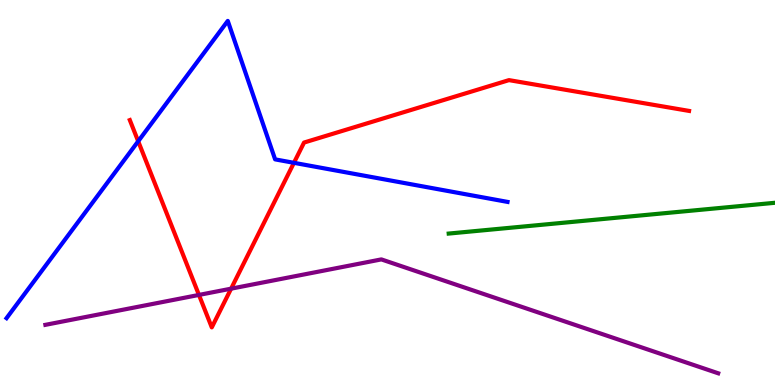[{'lines': ['blue', 'red'], 'intersections': [{'x': 1.78, 'y': 6.33}, {'x': 3.79, 'y': 5.77}]}, {'lines': ['green', 'red'], 'intersections': []}, {'lines': ['purple', 'red'], 'intersections': [{'x': 2.57, 'y': 2.34}, {'x': 2.98, 'y': 2.5}]}, {'lines': ['blue', 'green'], 'intersections': []}, {'lines': ['blue', 'purple'], 'intersections': []}, {'lines': ['green', 'purple'], 'intersections': []}]